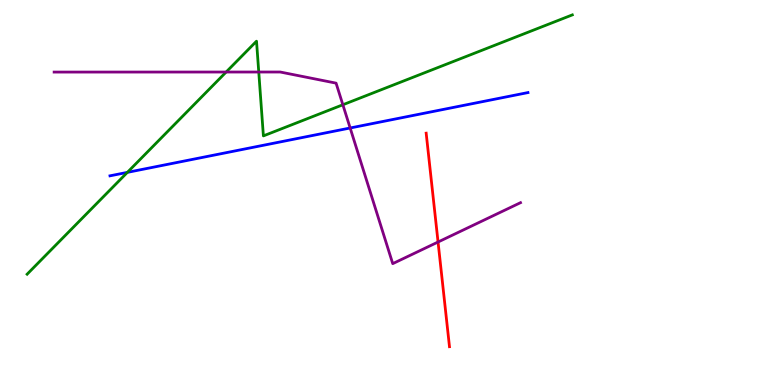[{'lines': ['blue', 'red'], 'intersections': []}, {'lines': ['green', 'red'], 'intersections': []}, {'lines': ['purple', 'red'], 'intersections': [{'x': 5.65, 'y': 3.71}]}, {'lines': ['blue', 'green'], 'intersections': [{'x': 1.64, 'y': 5.52}]}, {'lines': ['blue', 'purple'], 'intersections': [{'x': 4.52, 'y': 6.68}]}, {'lines': ['green', 'purple'], 'intersections': [{'x': 2.92, 'y': 8.13}, {'x': 3.34, 'y': 8.13}, {'x': 4.42, 'y': 7.28}]}]